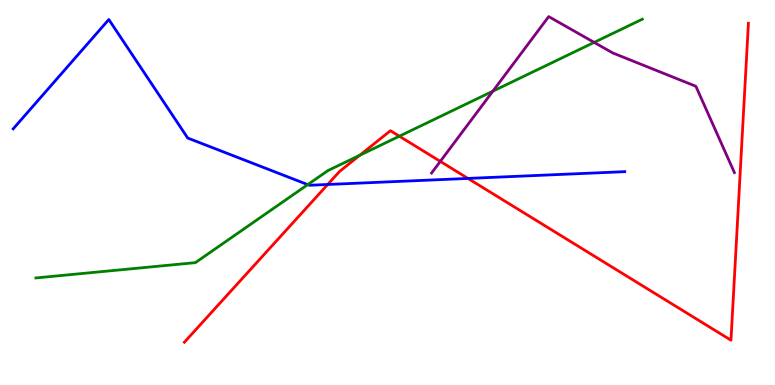[{'lines': ['blue', 'red'], 'intersections': [{'x': 4.23, 'y': 5.21}, {'x': 6.04, 'y': 5.37}]}, {'lines': ['green', 'red'], 'intersections': [{'x': 4.64, 'y': 5.97}, {'x': 5.15, 'y': 6.46}]}, {'lines': ['purple', 'red'], 'intersections': [{'x': 5.68, 'y': 5.81}]}, {'lines': ['blue', 'green'], 'intersections': [{'x': 3.97, 'y': 5.2}]}, {'lines': ['blue', 'purple'], 'intersections': []}, {'lines': ['green', 'purple'], 'intersections': [{'x': 6.36, 'y': 7.63}, {'x': 7.67, 'y': 8.9}]}]